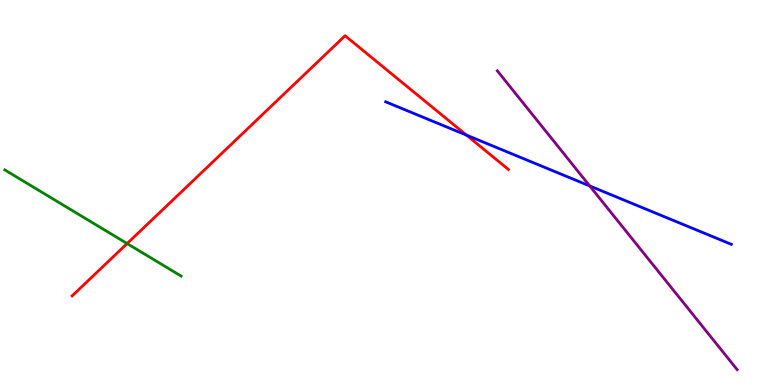[{'lines': ['blue', 'red'], 'intersections': [{'x': 6.02, 'y': 6.49}]}, {'lines': ['green', 'red'], 'intersections': [{'x': 1.64, 'y': 3.67}]}, {'lines': ['purple', 'red'], 'intersections': []}, {'lines': ['blue', 'green'], 'intersections': []}, {'lines': ['blue', 'purple'], 'intersections': [{'x': 7.61, 'y': 5.17}]}, {'lines': ['green', 'purple'], 'intersections': []}]